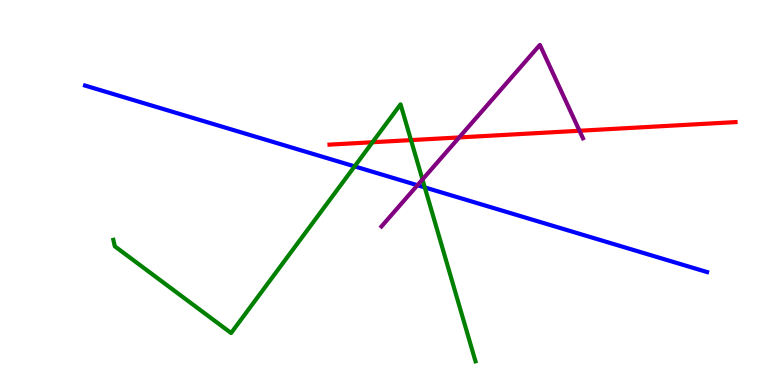[{'lines': ['blue', 'red'], 'intersections': []}, {'lines': ['green', 'red'], 'intersections': [{'x': 4.81, 'y': 6.31}, {'x': 5.3, 'y': 6.36}]}, {'lines': ['purple', 'red'], 'intersections': [{'x': 5.92, 'y': 6.43}, {'x': 7.48, 'y': 6.6}]}, {'lines': ['blue', 'green'], 'intersections': [{'x': 4.58, 'y': 5.68}, {'x': 5.48, 'y': 5.13}]}, {'lines': ['blue', 'purple'], 'intersections': [{'x': 5.39, 'y': 5.19}]}, {'lines': ['green', 'purple'], 'intersections': [{'x': 5.45, 'y': 5.34}]}]